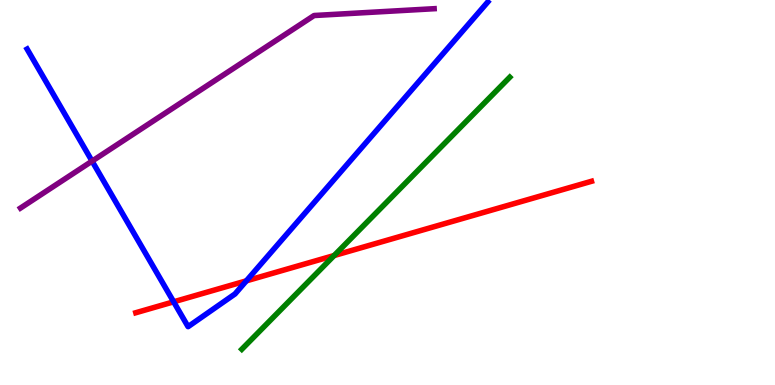[{'lines': ['blue', 'red'], 'intersections': [{'x': 2.24, 'y': 2.16}, {'x': 3.18, 'y': 2.71}]}, {'lines': ['green', 'red'], 'intersections': [{'x': 4.31, 'y': 3.36}]}, {'lines': ['purple', 'red'], 'intersections': []}, {'lines': ['blue', 'green'], 'intersections': []}, {'lines': ['blue', 'purple'], 'intersections': [{'x': 1.19, 'y': 5.82}]}, {'lines': ['green', 'purple'], 'intersections': []}]